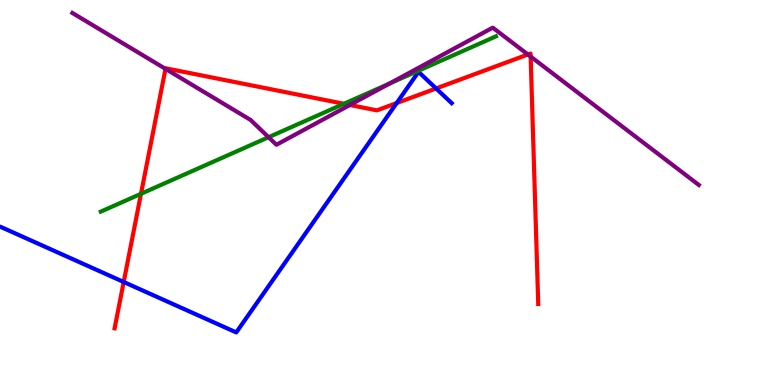[{'lines': ['blue', 'red'], 'intersections': [{'x': 1.6, 'y': 2.68}, {'x': 5.12, 'y': 7.32}, {'x': 5.63, 'y': 7.7}]}, {'lines': ['green', 'red'], 'intersections': [{'x': 1.82, 'y': 4.97}, {'x': 4.44, 'y': 7.3}]}, {'lines': ['purple', 'red'], 'intersections': [{'x': 2.14, 'y': 8.21}, {'x': 4.51, 'y': 7.27}, {'x': 6.81, 'y': 8.58}, {'x': 6.85, 'y': 8.53}]}, {'lines': ['blue', 'green'], 'intersections': []}, {'lines': ['blue', 'purple'], 'intersections': []}, {'lines': ['green', 'purple'], 'intersections': [{'x': 3.47, 'y': 6.44}, {'x': 5.02, 'y': 7.83}]}]